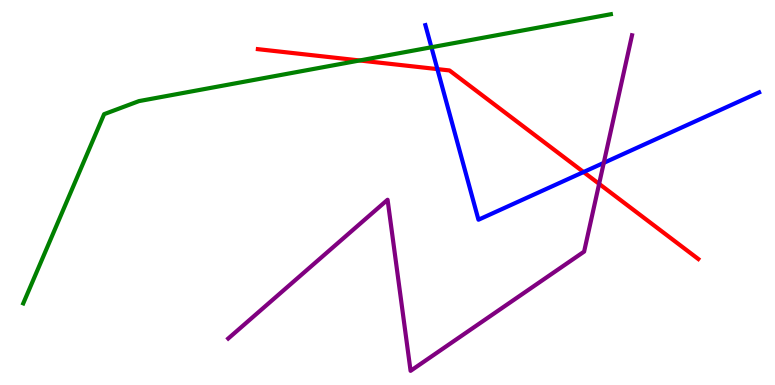[{'lines': ['blue', 'red'], 'intersections': [{'x': 5.64, 'y': 8.21}, {'x': 7.53, 'y': 5.53}]}, {'lines': ['green', 'red'], 'intersections': [{'x': 4.64, 'y': 8.43}]}, {'lines': ['purple', 'red'], 'intersections': [{'x': 7.73, 'y': 5.22}]}, {'lines': ['blue', 'green'], 'intersections': [{'x': 5.57, 'y': 8.77}]}, {'lines': ['blue', 'purple'], 'intersections': [{'x': 7.79, 'y': 5.77}]}, {'lines': ['green', 'purple'], 'intersections': []}]